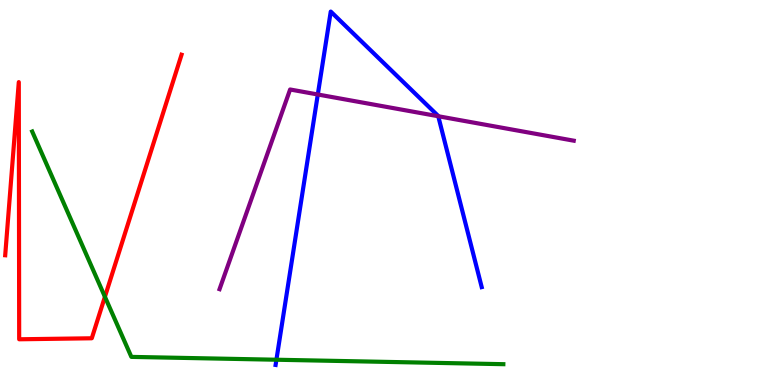[{'lines': ['blue', 'red'], 'intersections': []}, {'lines': ['green', 'red'], 'intersections': [{'x': 1.35, 'y': 2.29}]}, {'lines': ['purple', 'red'], 'intersections': []}, {'lines': ['blue', 'green'], 'intersections': [{'x': 3.57, 'y': 0.656}]}, {'lines': ['blue', 'purple'], 'intersections': [{'x': 4.1, 'y': 7.55}, {'x': 5.65, 'y': 6.98}]}, {'lines': ['green', 'purple'], 'intersections': []}]